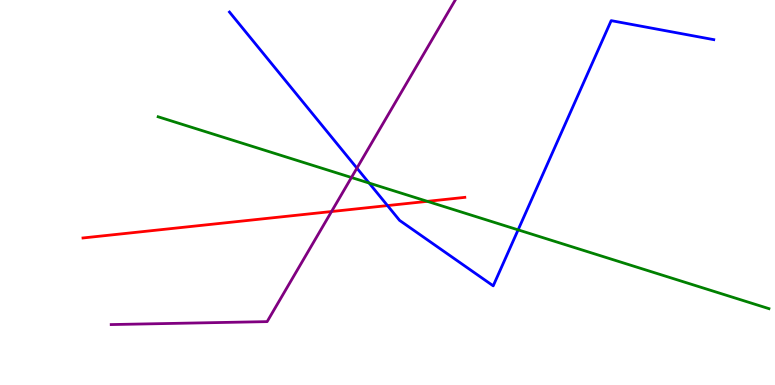[{'lines': ['blue', 'red'], 'intersections': [{'x': 5.0, 'y': 4.66}]}, {'lines': ['green', 'red'], 'intersections': [{'x': 5.51, 'y': 4.77}]}, {'lines': ['purple', 'red'], 'intersections': [{'x': 4.28, 'y': 4.51}]}, {'lines': ['blue', 'green'], 'intersections': [{'x': 4.76, 'y': 5.25}, {'x': 6.69, 'y': 4.03}]}, {'lines': ['blue', 'purple'], 'intersections': [{'x': 4.61, 'y': 5.63}]}, {'lines': ['green', 'purple'], 'intersections': [{'x': 4.53, 'y': 5.39}]}]